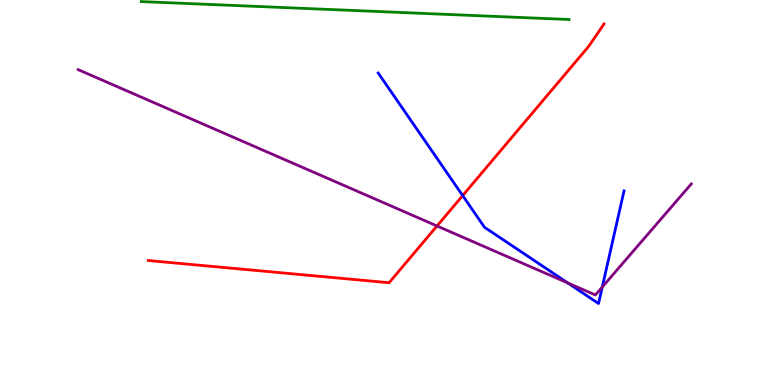[{'lines': ['blue', 'red'], 'intersections': [{'x': 5.97, 'y': 4.92}]}, {'lines': ['green', 'red'], 'intersections': []}, {'lines': ['purple', 'red'], 'intersections': [{'x': 5.64, 'y': 4.13}]}, {'lines': ['blue', 'green'], 'intersections': []}, {'lines': ['blue', 'purple'], 'intersections': [{'x': 7.33, 'y': 2.65}, {'x': 7.77, 'y': 2.54}]}, {'lines': ['green', 'purple'], 'intersections': []}]